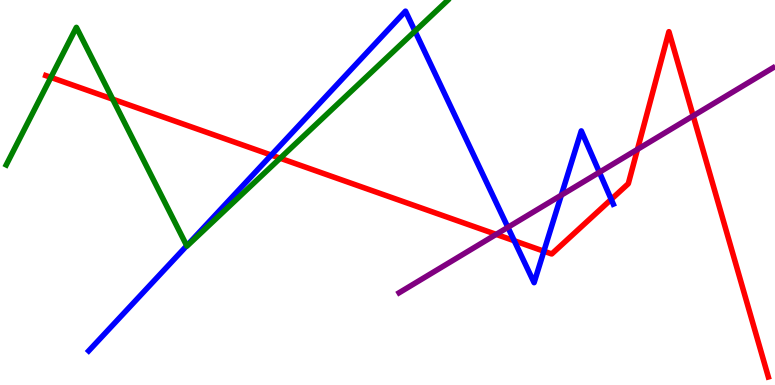[{'lines': ['blue', 'red'], 'intersections': [{'x': 3.5, 'y': 5.97}, {'x': 6.64, 'y': 3.75}, {'x': 7.02, 'y': 3.48}, {'x': 7.89, 'y': 4.82}]}, {'lines': ['green', 'red'], 'intersections': [{'x': 0.657, 'y': 7.99}, {'x': 1.45, 'y': 7.42}, {'x': 3.62, 'y': 5.89}]}, {'lines': ['purple', 'red'], 'intersections': [{'x': 6.4, 'y': 3.91}, {'x': 8.23, 'y': 6.12}, {'x': 8.94, 'y': 6.99}]}, {'lines': ['blue', 'green'], 'intersections': [{'x': 2.41, 'y': 3.62}, {'x': 5.35, 'y': 9.19}]}, {'lines': ['blue', 'purple'], 'intersections': [{'x': 6.55, 'y': 4.1}, {'x': 7.24, 'y': 4.93}, {'x': 7.73, 'y': 5.53}]}, {'lines': ['green', 'purple'], 'intersections': []}]